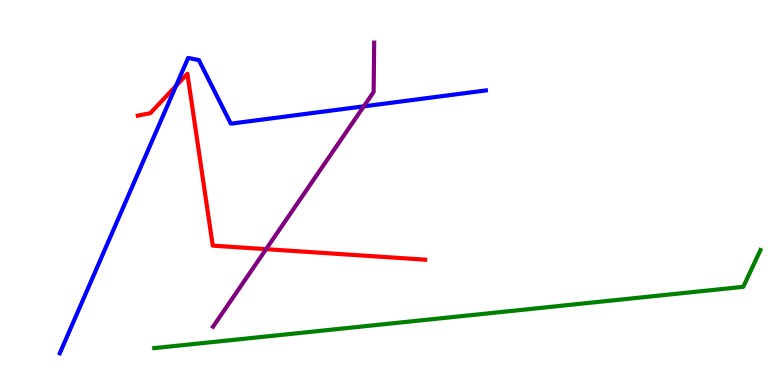[{'lines': ['blue', 'red'], 'intersections': [{'x': 2.27, 'y': 7.77}]}, {'lines': ['green', 'red'], 'intersections': []}, {'lines': ['purple', 'red'], 'intersections': [{'x': 3.43, 'y': 3.53}]}, {'lines': ['blue', 'green'], 'intersections': []}, {'lines': ['blue', 'purple'], 'intersections': [{'x': 4.69, 'y': 7.24}]}, {'lines': ['green', 'purple'], 'intersections': []}]